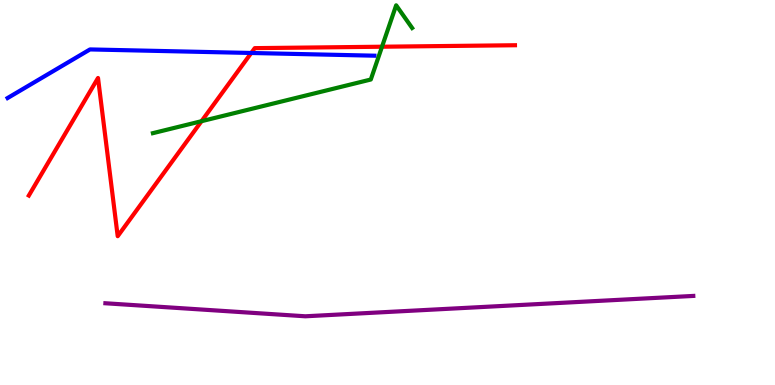[{'lines': ['blue', 'red'], 'intersections': [{'x': 3.24, 'y': 8.62}]}, {'lines': ['green', 'red'], 'intersections': [{'x': 2.6, 'y': 6.85}, {'x': 4.93, 'y': 8.79}]}, {'lines': ['purple', 'red'], 'intersections': []}, {'lines': ['blue', 'green'], 'intersections': []}, {'lines': ['blue', 'purple'], 'intersections': []}, {'lines': ['green', 'purple'], 'intersections': []}]